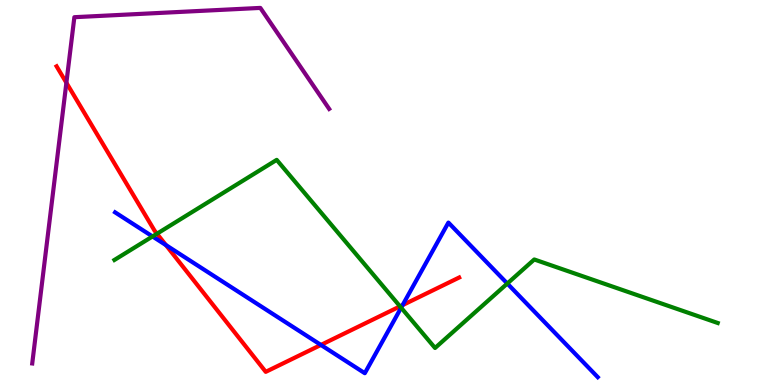[{'lines': ['blue', 'red'], 'intersections': [{'x': 2.14, 'y': 3.63}, {'x': 4.14, 'y': 1.04}, {'x': 5.19, 'y': 2.08}]}, {'lines': ['green', 'red'], 'intersections': [{'x': 2.03, 'y': 3.93}, {'x': 5.16, 'y': 2.04}]}, {'lines': ['purple', 'red'], 'intersections': [{'x': 0.857, 'y': 7.85}]}, {'lines': ['blue', 'green'], 'intersections': [{'x': 1.97, 'y': 3.86}, {'x': 5.18, 'y': 2.01}, {'x': 6.55, 'y': 2.64}]}, {'lines': ['blue', 'purple'], 'intersections': []}, {'lines': ['green', 'purple'], 'intersections': []}]